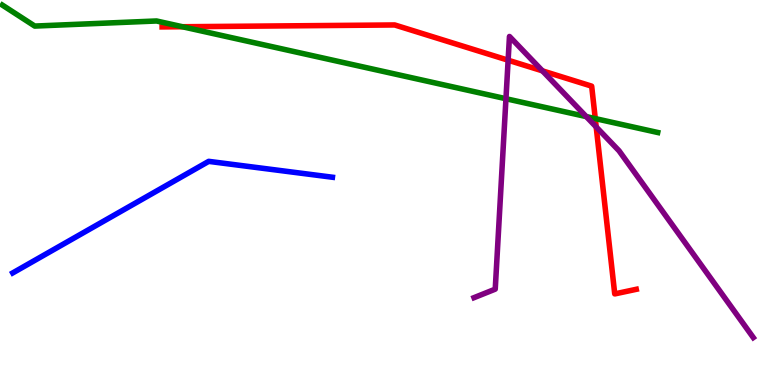[{'lines': ['blue', 'red'], 'intersections': []}, {'lines': ['green', 'red'], 'intersections': [{'x': 2.35, 'y': 9.31}, {'x': 7.68, 'y': 6.92}]}, {'lines': ['purple', 'red'], 'intersections': [{'x': 6.56, 'y': 8.44}, {'x': 7.0, 'y': 8.16}, {'x': 7.69, 'y': 6.7}]}, {'lines': ['blue', 'green'], 'intersections': []}, {'lines': ['blue', 'purple'], 'intersections': []}, {'lines': ['green', 'purple'], 'intersections': [{'x': 6.53, 'y': 7.44}, {'x': 7.56, 'y': 6.97}]}]